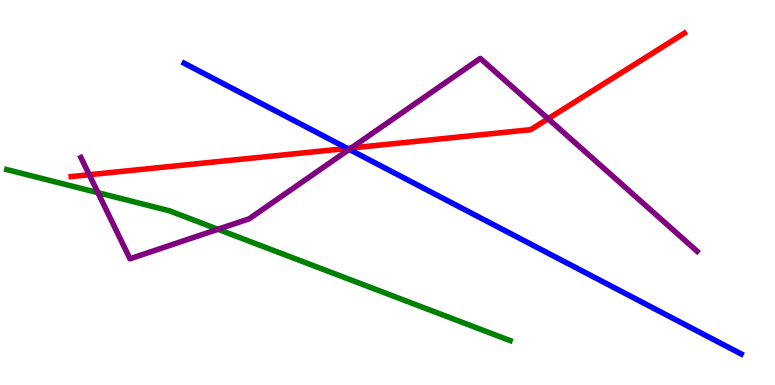[{'lines': ['blue', 'red'], 'intersections': [{'x': 4.48, 'y': 6.15}]}, {'lines': ['green', 'red'], 'intersections': []}, {'lines': ['purple', 'red'], 'intersections': [{'x': 1.15, 'y': 5.46}, {'x': 4.53, 'y': 6.16}, {'x': 7.07, 'y': 6.92}]}, {'lines': ['blue', 'green'], 'intersections': []}, {'lines': ['blue', 'purple'], 'intersections': [{'x': 4.51, 'y': 6.12}]}, {'lines': ['green', 'purple'], 'intersections': [{'x': 1.26, 'y': 5.0}, {'x': 2.81, 'y': 4.04}]}]